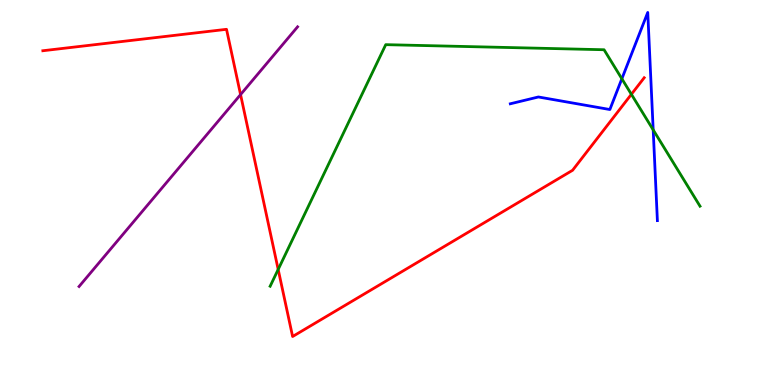[{'lines': ['blue', 'red'], 'intersections': []}, {'lines': ['green', 'red'], 'intersections': [{'x': 3.59, 'y': 3.0}, {'x': 8.15, 'y': 7.55}]}, {'lines': ['purple', 'red'], 'intersections': [{'x': 3.1, 'y': 7.54}]}, {'lines': ['blue', 'green'], 'intersections': [{'x': 8.02, 'y': 7.95}, {'x': 8.43, 'y': 6.63}]}, {'lines': ['blue', 'purple'], 'intersections': []}, {'lines': ['green', 'purple'], 'intersections': []}]